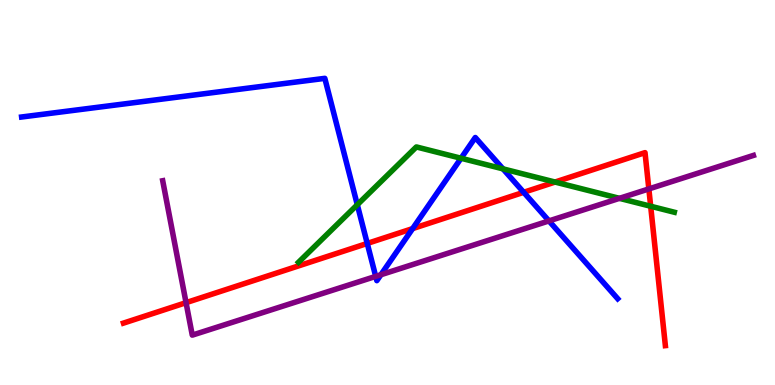[{'lines': ['blue', 'red'], 'intersections': [{'x': 4.74, 'y': 3.68}, {'x': 5.32, 'y': 4.06}, {'x': 6.76, 'y': 5.01}]}, {'lines': ['green', 'red'], 'intersections': [{'x': 7.16, 'y': 5.27}, {'x': 8.4, 'y': 4.64}]}, {'lines': ['purple', 'red'], 'intersections': [{'x': 2.4, 'y': 2.14}, {'x': 8.37, 'y': 5.09}]}, {'lines': ['blue', 'green'], 'intersections': [{'x': 4.61, 'y': 4.68}, {'x': 5.95, 'y': 5.89}, {'x': 6.49, 'y': 5.61}]}, {'lines': ['blue', 'purple'], 'intersections': [{'x': 4.85, 'y': 2.82}, {'x': 4.91, 'y': 2.86}, {'x': 7.08, 'y': 4.26}]}, {'lines': ['green', 'purple'], 'intersections': [{'x': 7.99, 'y': 4.85}]}]